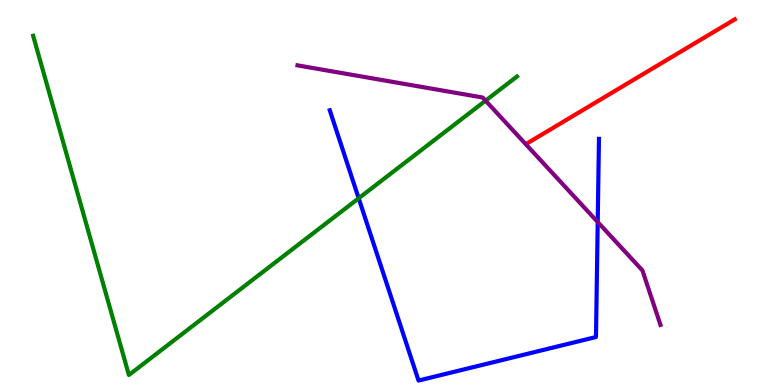[{'lines': ['blue', 'red'], 'intersections': []}, {'lines': ['green', 'red'], 'intersections': []}, {'lines': ['purple', 'red'], 'intersections': []}, {'lines': ['blue', 'green'], 'intersections': [{'x': 4.63, 'y': 4.85}]}, {'lines': ['blue', 'purple'], 'intersections': [{'x': 7.71, 'y': 4.23}]}, {'lines': ['green', 'purple'], 'intersections': [{'x': 6.27, 'y': 7.38}]}]